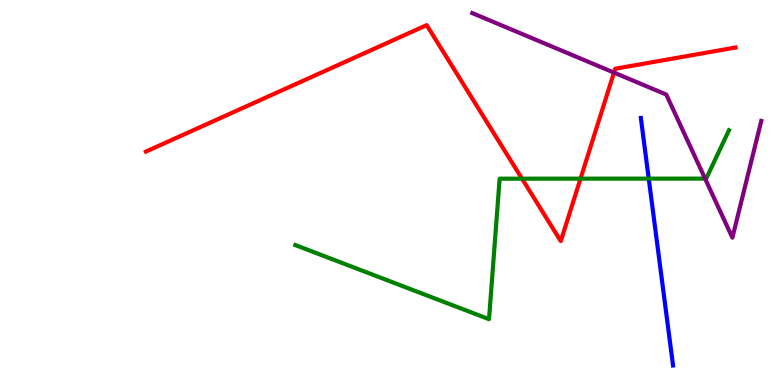[{'lines': ['blue', 'red'], 'intersections': []}, {'lines': ['green', 'red'], 'intersections': [{'x': 6.74, 'y': 5.36}, {'x': 7.49, 'y': 5.36}]}, {'lines': ['purple', 'red'], 'intersections': [{'x': 7.92, 'y': 8.11}]}, {'lines': ['blue', 'green'], 'intersections': [{'x': 8.37, 'y': 5.36}]}, {'lines': ['blue', 'purple'], 'intersections': []}, {'lines': ['green', 'purple'], 'intersections': [{'x': 9.1, 'y': 5.36}]}]